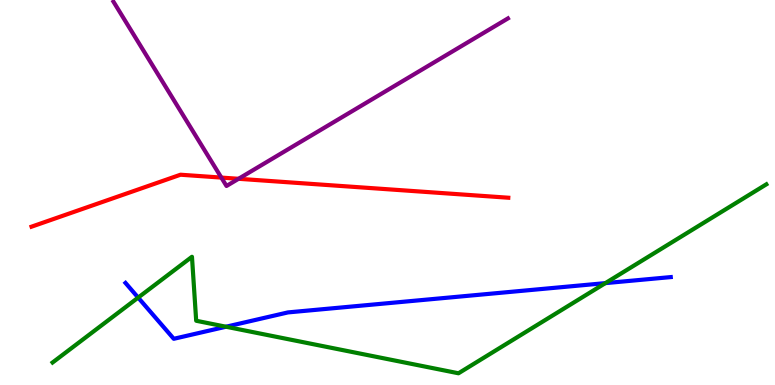[{'lines': ['blue', 'red'], 'intersections': []}, {'lines': ['green', 'red'], 'intersections': []}, {'lines': ['purple', 'red'], 'intersections': [{'x': 2.86, 'y': 5.39}, {'x': 3.08, 'y': 5.36}]}, {'lines': ['blue', 'green'], 'intersections': [{'x': 1.78, 'y': 2.27}, {'x': 2.92, 'y': 1.51}, {'x': 7.81, 'y': 2.65}]}, {'lines': ['blue', 'purple'], 'intersections': []}, {'lines': ['green', 'purple'], 'intersections': []}]